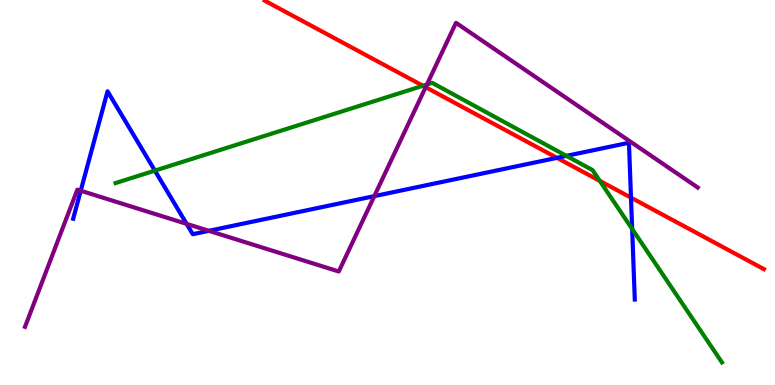[{'lines': ['blue', 'red'], 'intersections': [{'x': 7.19, 'y': 5.9}, {'x': 8.14, 'y': 4.87}]}, {'lines': ['green', 'red'], 'intersections': [{'x': 5.46, 'y': 7.77}, {'x': 7.74, 'y': 5.3}]}, {'lines': ['purple', 'red'], 'intersections': [{'x': 5.49, 'y': 7.73}]}, {'lines': ['blue', 'green'], 'intersections': [{'x': 2.0, 'y': 5.57}, {'x': 7.31, 'y': 5.95}, {'x': 8.16, 'y': 4.05}]}, {'lines': ['blue', 'purple'], 'intersections': [{'x': 1.04, 'y': 5.05}, {'x': 2.41, 'y': 4.19}, {'x': 2.69, 'y': 4.0}, {'x': 4.83, 'y': 4.91}]}, {'lines': ['green', 'purple'], 'intersections': [{'x': 5.51, 'y': 7.8}]}]